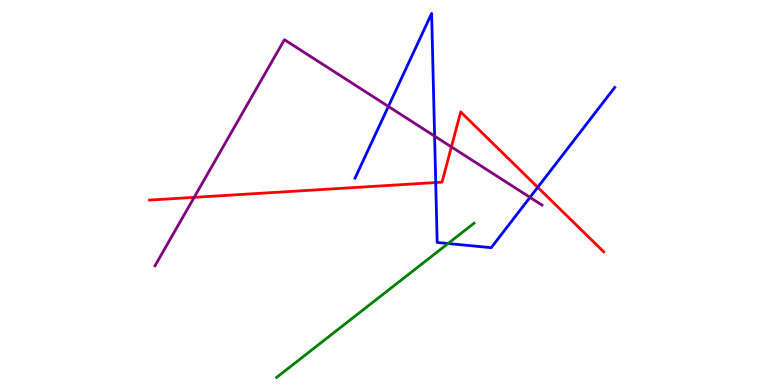[{'lines': ['blue', 'red'], 'intersections': [{'x': 5.62, 'y': 5.26}, {'x': 6.94, 'y': 5.14}]}, {'lines': ['green', 'red'], 'intersections': []}, {'lines': ['purple', 'red'], 'intersections': [{'x': 2.51, 'y': 4.87}, {'x': 5.82, 'y': 6.18}]}, {'lines': ['blue', 'green'], 'intersections': [{'x': 5.78, 'y': 3.67}]}, {'lines': ['blue', 'purple'], 'intersections': [{'x': 5.01, 'y': 7.24}, {'x': 5.61, 'y': 6.46}, {'x': 6.84, 'y': 4.87}]}, {'lines': ['green', 'purple'], 'intersections': []}]